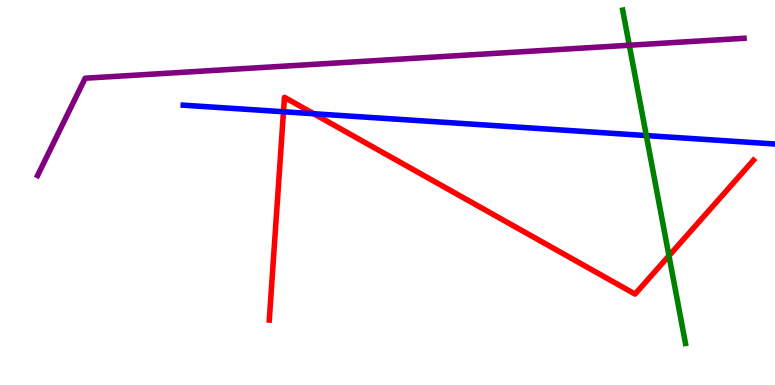[{'lines': ['blue', 'red'], 'intersections': [{'x': 3.66, 'y': 7.1}, {'x': 4.05, 'y': 7.05}]}, {'lines': ['green', 'red'], 'intersections': [{'x': 8.63, 'y': 3.36}]}, {'lines': ['purple', 'red'], 'intersections': []}, {'lines': ['blue', 'green'], 'intersections': [{'x': 8.34, 'y': 6.48}]}, {'lines': ['blue', 'purple'], 'intersections': []}, {'lines': ['green', 'purple'], 'intersections': [{'x': 8.12, 'y': 8.82}]}]